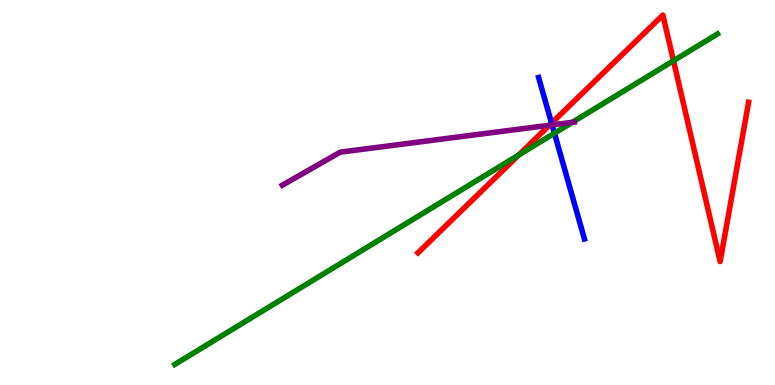[{'lines': ['blue', 'red'], 'intersections': [{'x': 7.12, 'y': 6.8}]}, {'lines': ['green', 'red'], 'intersections': [{'x': 6.69, 'y': 5.98}, {'x': 8.69, 'y': 8.42}]}, {'lines': ['purple', 'red'], 'intersections': [{'x': 7.09, 'y': 6.75}]}, {'lines': ['blue', 'green'], 'intersections': [{'x': 7.15, 'y': 6.54}]}, {'lines': ['blue', 'purple'], 'intersections': [{'x': 7.12, 'y': 6.76}]}, {'lines': ['green', 'purple'], 'intersections': [{'x': 7.39, 'y': 6.82}]}]